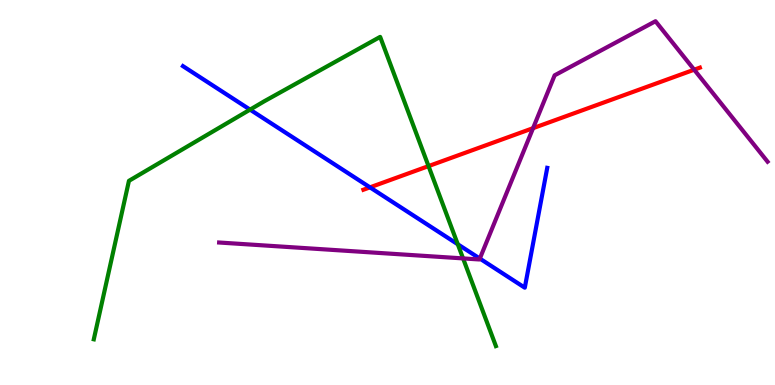[{'lines': ['blue', 'red'], 'intersections': [{'x': 4.77, 'y': 5.13}]}, {'lines': ['green', 'red'], 'intersections': [{'x': 5.53, 'y': 5.69}]}, {'lines': ['purple', 'red'], 'intersections': [{'x': 6.88, 'y': 6.67}, {'x': 8.96, 'y': 8.19}]}, {'lines': ['blue', 'green'], 'intersections': [{'x': 3.23, 'y': 7.15}, {'x': 5.91, 'y': 3.66}]}, {'lines': ['blue', 'purple'], 'intersections': [{'x': 6.19, 'y': 3.28}]}, {'lines': ['green', 'purple'], 'intersections': [{'x': 5.98, 'y': 3.29}]}]